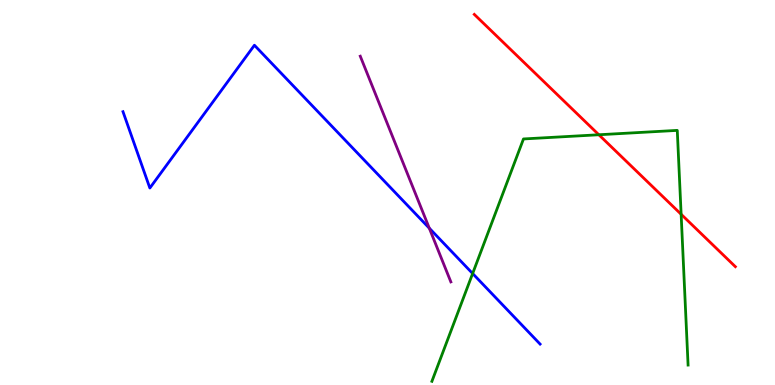[{'lines': ['blue', 'red'], 'intersections': []}, {'lines': ['green', 'red'], 'intersections': [{'x': 7.73, 'y': 6.5}, {'x': 8.79, 'y': 4.43}]}, {'lines': ['purple', 'red'], 'intersections': []}, {'lines': ['blue', 'green'], 'intersections': [{'x': 6.1, 'y': 2.9}]}, {'lines': ['blue', 'purple'], 'intersections': [{'x': 5.54, 'y': 4.07}]}, {'lines': ['green', 'purple'], 'intersections': []}]